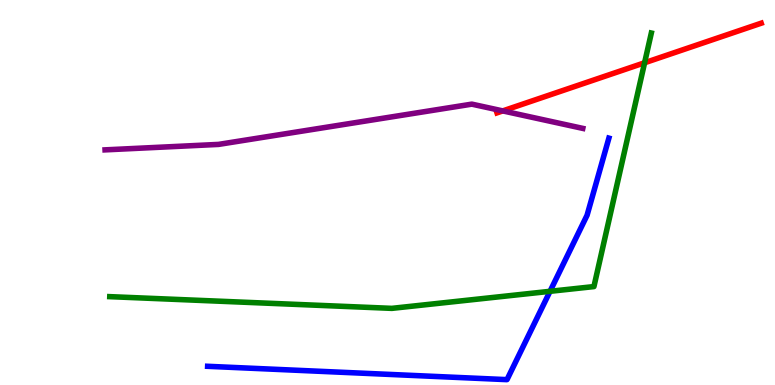[{'lines': ['blue', 'red'], 'intersections': []}, {'lines': ['green', 'red'], 'intersections': [{'x': 8.32, 'y': 8.37}]}, {'lines': ['purple', 'red'], 'intersections': [{'x': 6.49, 'y': 7.12}]}, {'lines': ['blue', 'green'], 'intersections': [{'x': 7.1, 'y': 2.43}]}, {'lines': ['blue', 'purple'], 'intersections': []}, {'lines': ['green', 'purple'], 'intersections': []}]